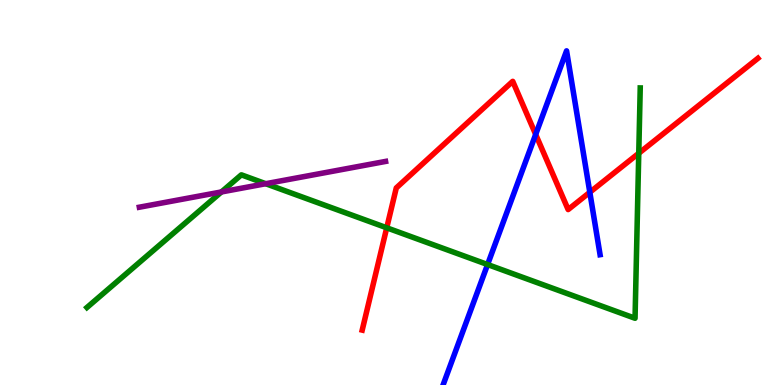[{'lines': ['blue', 'red'], 'intersections': [{'x': 6.91, 'y': 6.51}, {'x': 7.61, 'y': 5.01}]}, {'lines': ['green', 'red'], 'intersections': [{'x': 4.99, 'y': 4.08}, {'x': 8.24, 'y': 6.02}]}, {'lines': ['purple', 'red'], 'intersections': []}, {'lines': ['blue', 'green'], 'intersections': [{'x': 6.29, 'y': 3.13}]}, {'lines': ['blue', 'purple'], 'intersections': []}, {'lines': ['green', 'purple'], 'intersections': [{'x': 2.86, 'y': 5.01}, {'x': 3.43, 'y': 5.23}]}]